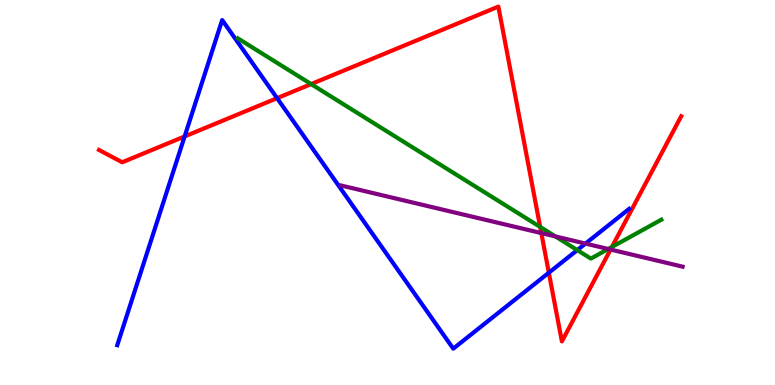[{'lines': ['blue', 'red'], 'intersections': [{'x': 2.38, 'y': 6.46}, {'x': 3.58, 'y': 7.45}, {'x': 7.08, 'y': 2.92}]}, {'lines': ['green', 'red'], 'intersections': [{'x': 4.01, 'y': 7.82}, {'x': 6.97, 'y': 4.11}, {'x': 7.9, 'y': 3.59}]}, {'lines': ['purple', 'red'], 'intersections': [{'x': 6.98, 'y': 3.95}, {'x': 7.88, 'y': 3.52}]}, {'lines': ['blue', 'green'], 'intersections': [{'x': 7.45, 'y': 3.5}]}, {'lines': ['blue', 'purple'], 'intersections': [{'x': 7.55, 'y': 3.67}]}, {'lines': ['green', 'purple'], 'intersections': [{'x': 7.17, 'y': 3.86}, {'x': 7.85, 'y': 3.53}]}]